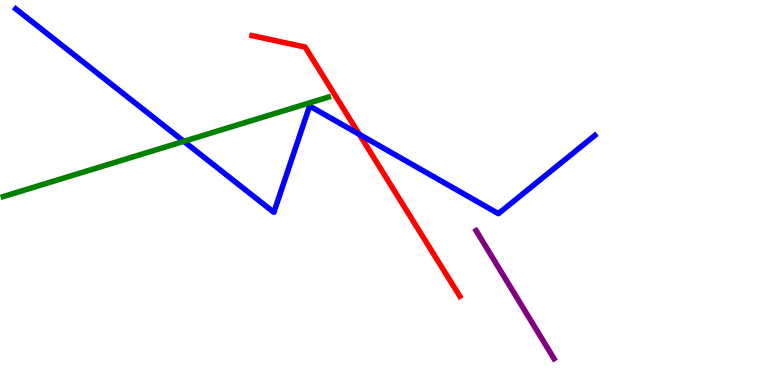[{'lines': ['blue', 'red'], 'intersections': [{'x': 4.64, 'y': 6.51}]}, {'lines': ['green', 'red'], 'intersections': []}, {'lines': ['purple', 'red'], 'intersections': []}, {'lines': ['blue', 'green'], 'intersections': [{'x': 2.37, 'y': 6.33}]}, {'lines': ['blue', 'purple'], 'intersections': []}, {'lines': ['green', 'purple'], 'intersections': []}]